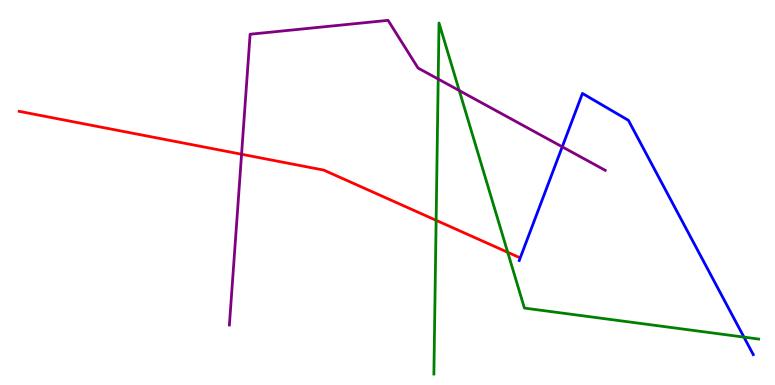[{'lines': ['blue', 'red'], 'intersections': []}, {'lines': ['green', 'red'], 'intersections': [{'x': 5.63, 'y': 4.28}, {'x': 6.55, 'y': 3.45}]}, {'lines': ['purple', 'red'], 'intersections': [{'x': 3.12, 'y': 5.99}]}, {'lines': ['blue', 'green'], 'intersections': [{'x': 9.6, 'y': 1.24}]}, {'lines': ['blue', 'purple'], 'intersections': [{'x': 7.25, 'y': 6.19}]}, {'lines': ['green', 'purple'], 'intersections': [{'x': 5.65, 'y': 7.95}, {'x': 5.93, 'y': 7.65}]}]